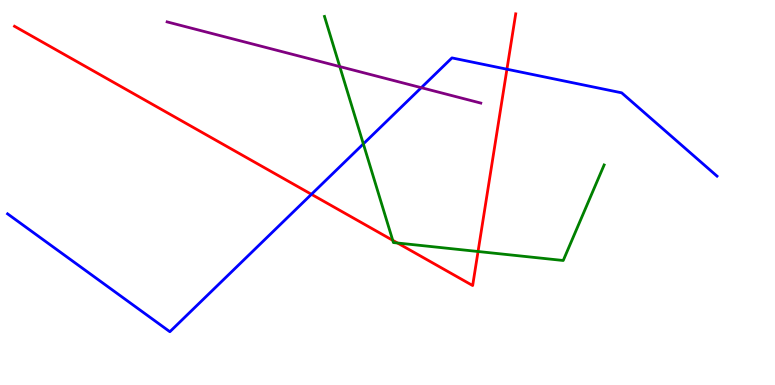[{'lines': ['blue', 'red'], 'intersections': [{'x': 4.02, 'y': 4.95}, {'x': 6.54, 'y': 8.2}]}, {'lines': ['green', 'red'], 'intersections': [{'x': 5.07, 'y': 3.76}, {'x': 5.13, 'y': 3.69}, {'x': 6.17, 'y': 3.47}]}, {'lines': ['purple', 'red'], 'intersections': []}, {'lines': ['blue', 'green'], 'intersections': [{'x': 4.69, 'y': 6.26}]}, {'lines': ['blue', 'purple'], 'intersections': [{'x': 5.44, 'y': 7.72}]}, {'lines': ['green', 'purple'], 'intersections': [{'x': 4.38, 'y': 8.27}]}]